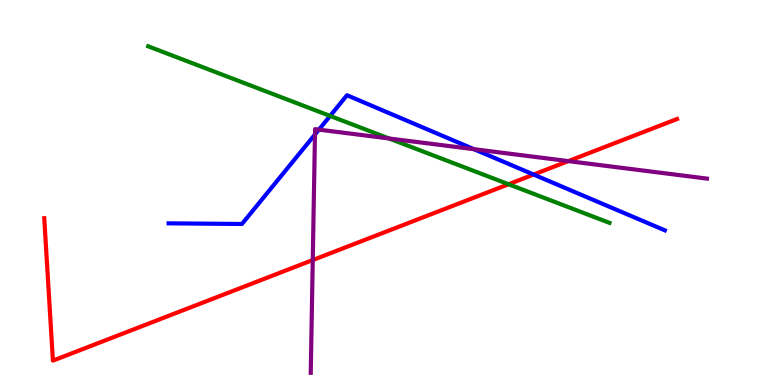[{'lines': ['blue', 'red'], 'intersections': [{'x': 6.89, 'y': 5.47}]}, {'lines': ['green', 'red'], 'intersections': [{'x': 6.56, 'y': 5.21}]}, {'lines': ['purple', 'red'], 'intersections': [{'x': 4.04, 'y': 3.25}, {'x': 7.33, 'y': 5.82}]}, {'lines': ['blue', 'green'], 'intersections': [{'x': 4.26, 'y': 6.99}]}, {'lines': ['blue', 'purple'], 'intersections': [{'x': 4.06, 'y': 6.51}, {'x': 4.12, 'y': 6.63}, {'x': 6.12, 'y': 6.12}]}, {'lines': ['green', 'purple'], 'intersections': [{'x': 5.02, 'y': 6.4}]}]